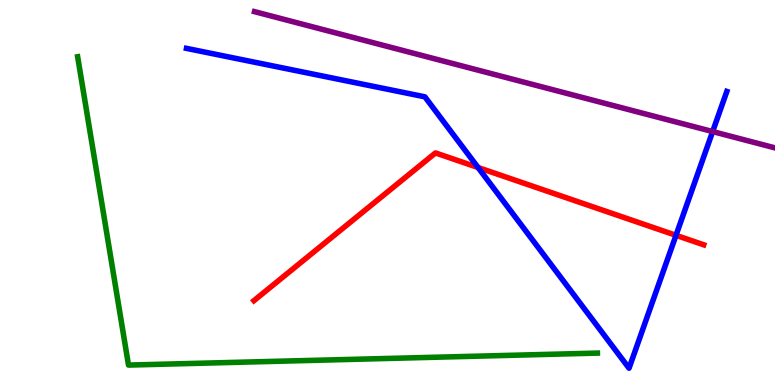[{'lines': ['blue', 'red'], 'intersections': [{'x': 6.17, 'y': 5.65}, {'x': 8.72, 'y': 3.89}]}, {'lines': ['green', 'red'], 'intersections': []}, {'lines': ['purple', 'red'], 'intersections': []}, {'lines': ['blue', 'green'], 'intersections': []}, {'lines': ['blue', 'purple'], 'intersections': [{'x': 9.2, 'y': 6.58}]}, {'lines': ['green', 'purple'], 'intersections': []}]